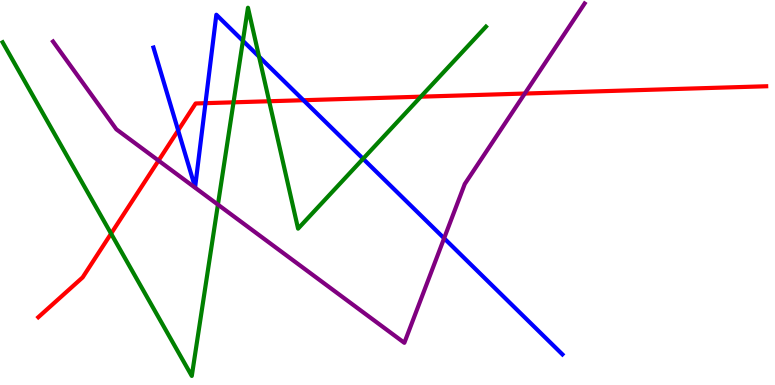[{'lines': ['blue', 'red'], 'intersections': [{'x': 2.3, 'y': 6.61}, {'x': 2.65, 'y': 7.32}, {'x': 3.92, 'y': 7.4}]}, {'lines': ['green', 'red'], 'intersections': [{'x': 1.43, 'y': 3.93}, {'x': 3.01, 'y': 7.34}, {'x': 3.47, 'y': 7.37}, {'x': 5.43, 'y': 7.49}]}, {'lines': ['purple', 'red'], 'intersections': [{'x': 2.05, 'y': 5.83}, {'x': 6.77, 'y': 7.57}]}, {'lines': ['blue', 'green'], 'intersections': [{'x': 3.13, 'y': 8.94}, {'x': 3.34, 'y': 8.53}, {'x': 4.69, 'y': 5.88}]}, {'lines': ['blue', 'purple'], 'intersections': [{'x': 5.73, 'y': 3.81}]}, {'lines': ['green', 'purple'], 'intersections': [{'x': 2.81, 'y': 4.69}]}]